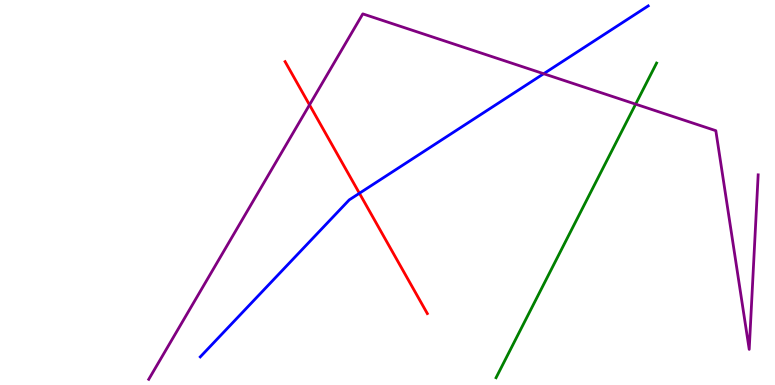[{'lines': ['blue', 'red'], 'intersections': [{'x': 4.64, 'y': 4.98}]}, {'lines': ['green', 'red'], 'intersections': []}, {'lines': ['purple', 'red'], 'intersections': [{'x': 3.99, 'y': 7.28}]}, {'lines': ['blue', 'green'], 'intersections': []}, {'lines': ['blue', 'purple'], 'intersections': [{'x': 7.02, 'y': 8.09}]}, {'lines': ['green', 'purple'], 'intersections': [{'x': 8.2, 'y': 7.29}]}]